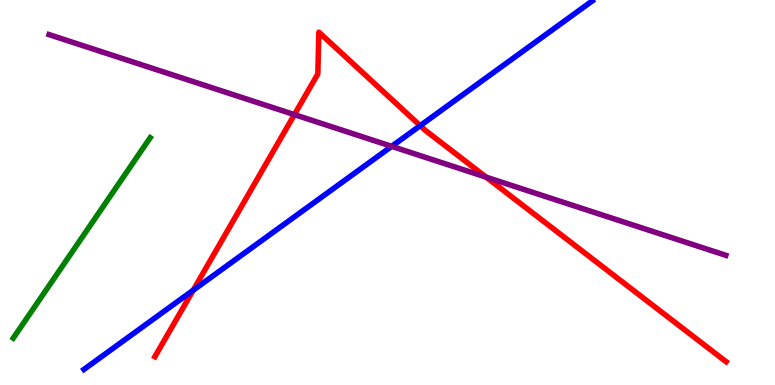[{'lines': ['blue', 'red'], 'intersections': [{'x': 2.49, 'y': 2.46}, {'x': 5.42, 'y': 6.74}]}, {'lines': ['green', 'red'], 'intersections': []}, {'lines': ['purple', 'red'], 'intersections': [{'x': 3.8, 'y': 7.02}, {'x': 6.27, 'y': 5.4}]}, {'lines': ['blue', 'green'], 'intersections': []}, {'lines': ['blue', 'purple'], 'intersections': [{'x': 5.05, 'y': 6.2}]}, {'lines': ['green', 'purple'], 'intersections': []}]